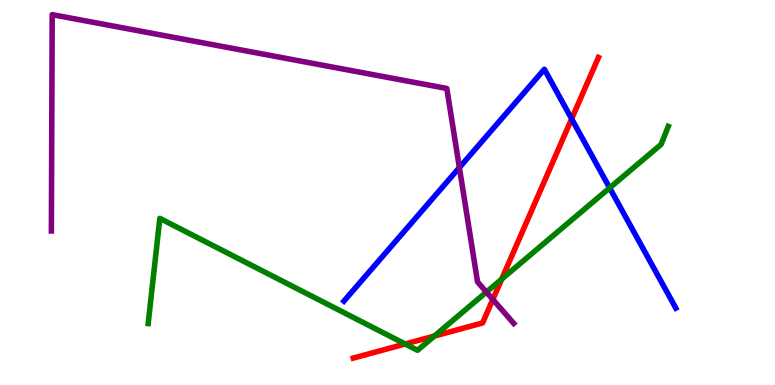[{'lines': ['blue', 'red'], 'intersections': [{'x': 7.38, 'y': 6.91}]}, {'lines': ['green', 'red'], 'intersections': [{'x': 5.23, 'y': 1.07}, {'x': 5.6, 'y': 1.27}, {'x': 6.47, 'y': 2.75}]}, {'lines': ['purple', 'red'], 'intersections': [{'x': 6.36, 'y': 2.22}]}, {'lines': ['blue', 'green'], 'intersections': [{'x': 7.87, 'y': 5.12}]}, {'lines': ['blue', 'purple'], 'intersections': [{'x': 5.93, 'y': 5.65}]}, {'lines': ['green', 'purple'], 'intersections': [{'x': 6.28, 'y': 2.41}]}]